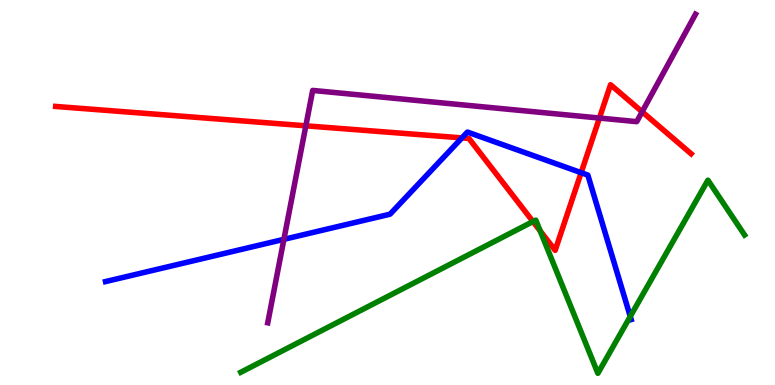[{'lines': ['blue', 'red'], 'intersections': [{'x': 5.96, 'y': 6.42}, {'x': 7.5, 'y': 5.51}]}, {'lines': ['green', 'red'], 'intersections': [{'x': 6.88, 'y': 4.25}, {'x': 6.97, 'y': 4.0}]}, {'lines': ['purple', 'red'], 'intersections': [{'x': 3.95, 'y': 6.73}, {'x': 7.73, 'y': 6.93}, {'x': 8.29, 'y': 7.1}]}, {'lines': ['blue', 'green'], 'intersections': [{'x': 8.13, 'y': 1.78}]}, {'lines': ['blue', 'purple'], 'intersections': [{'x': 3.66, 'y': 3.78}]}, {'lines': ['green', 'purple'], 'intersections': []}]